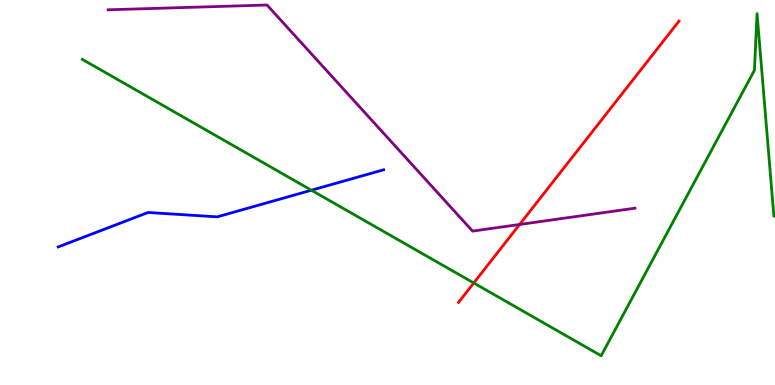[{'lines': ['blue', 'red'], 'intersections': []}, {'lines': ['green', 'red'], 'intersections': [{'x': 6.11, 'y': 2.65}]}, {'lines': ['purple', 'red'], 'intersections': [{'x': 6.7, 'y': 4.17}]}, {'lines': ['blue', 'green'], 'intersections': [{'x': 4.02, 'y': 5.06}]}, {'lines': ['blue', 'purple'], 'intersections': []}, {'lines': ['green', 'purple'], 'intersections': []}]